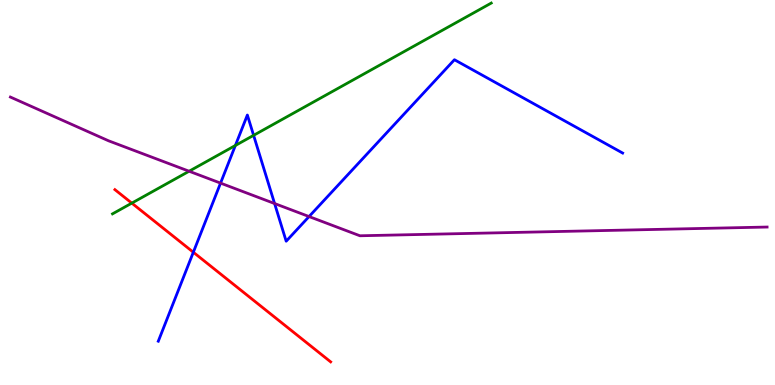[{'lines': ['blue', 'red'], 'intersections': [{'x': 2.49, 'y': 3.45}]}, {'lines': ['green', 'red'], 'intersections': [{'x': 1.7, 'y': 4.72}]}, {'lines': ['purple', 'red'], 'intersections': []}, {'lines': ['blue', 'green'], 'intersections': [{'x': 3.04, 'y': 6.22}, {'x': 3.27, 'y': 6.48}]}, {'lines': ['blue', 'purple'], 'intersections': [{'x': 2.85, 'y': 5.24}, {'x': 3.54, 'y': 4.71}, {'x': 3.99, 'y': 4.38}]}, {'lines': ['green', 'purple'], 'intersections': [{'x': 2.44, 'y': 5.55}]}]